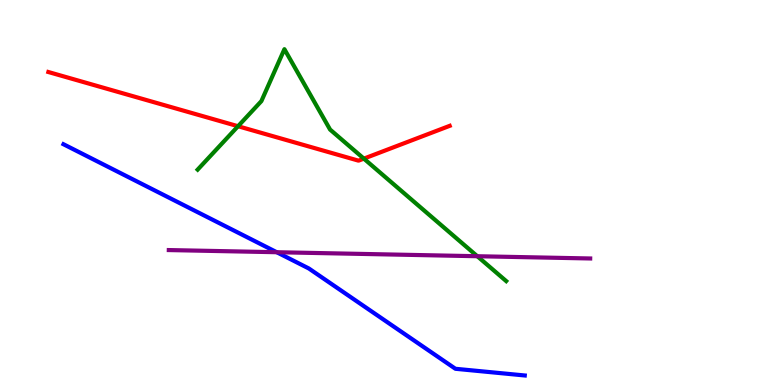[{'lines': ['blue', 'red'], 'intersections': []}, {'lines': ['green', 'red'], 'intersections': [{'x': 3.07, 'y': 6.72}, {'x': 4.69, 'y': 5.88}]}, {'lines': ['purple', 'red'], 'intersections': []}, {'lines': ['blue', 'green'], 'intersections': []}, {'lines': ['blue', 'purple'], 'intersections': [{'x': 3.57, 'y': 3.45}]}, {'lines': ['green', 'purple'], 'intersections': [{'x': 6.16, 'y': 3.34}]}]